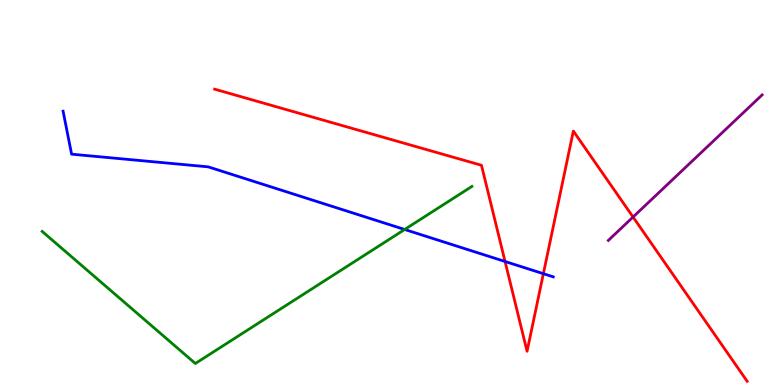[{'lines': ['blue', 'red'], 'intersections': [{'x': 6.52, 'y': 3.21}, {'x': 7.01, 'y': 2.89}]}, {'lines': ['green', 'red'], 'intersections': []}, {'lines': ['purple', 'red'], 'intersections': [{'x': 8.17, 'y': 4.36}]}, {'lines': ['blue', 'green'], 'intersections': [{'x': 5.22, 'y': 4.04}]}, {'lines': ['blue', 'purple'], 'intersections': []}, {'lines': ['green', 'purple'], 'intersections': []}]